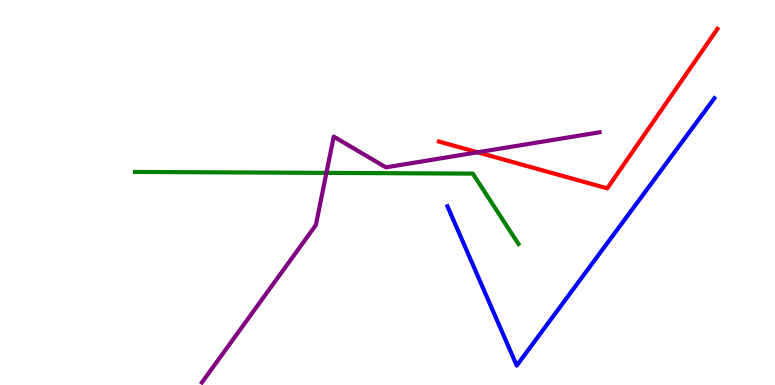[{'lines': ['blue', 'red'], 'intersections': []}, {'lines': ['green', 'red'], 'intersections': []}, {'lines': ['purple', 'red'], 'intersections': [{'x': 6.16, 'y': 6.04}]}, {'lines': ['blue', 'green'], 'intersections': []}, {'lines': ['blue', 'purple'], 'intersections': []}, {'lines': ['green', 'purple'], 'intersections': [{'x': 4.21, 'y': 5.51}]}]